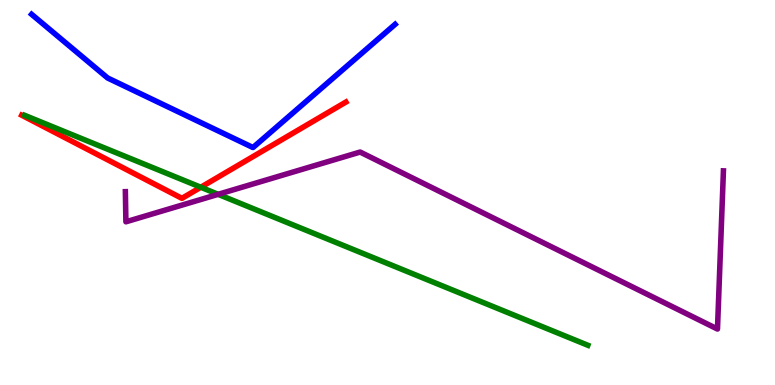[{'lines': ['blue', 'red'], 'intersections': []}, {'lines': ['green', 'red'], 'intersections': [{'x': 2.59, 'y': 5.14}]}, {'lines': ['purple', 'red'], 'intersections': []}, {'lines': ['blue', 'green'], 'intersections': []}, {'lines': ['blue', 'purple'], 'intersections': []}, {'lines': ['green', 'purple'], 'intersections': [{'x': 2.81, 'y': 4.95}]}]